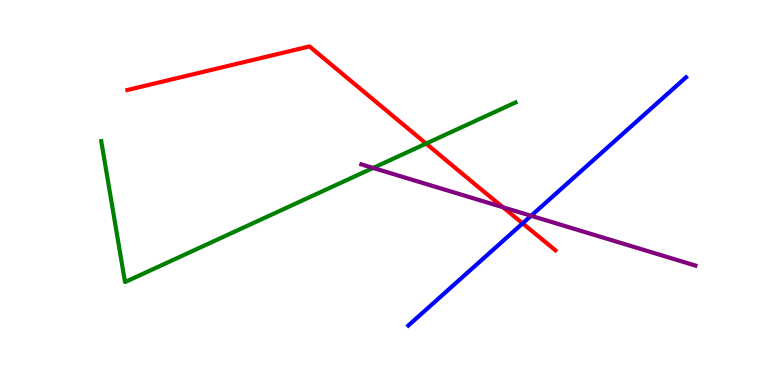[{'lines': ['blue', 'red'], 'intersections': [{'x': 6.74, 'y': 4.2}]}, {'lines': ['green', 'red'], 'intersections': [{'x': 5.5, 'y': 6.27}]}, {'lines': ['purple', 'red'], 'intersections': [{'x': 6.49, 'y': 4.62}]}, {'lines': ['blue', 'green'], 'intersections': []}, {'lines': ['blue', 'purple'], 'intersections': [{'x': 6.85, 'y': 4.4}]}, {'lines': ['green', 'purple'], 'intersections': [{'x': 4.81, 'y': 5.64}]}]